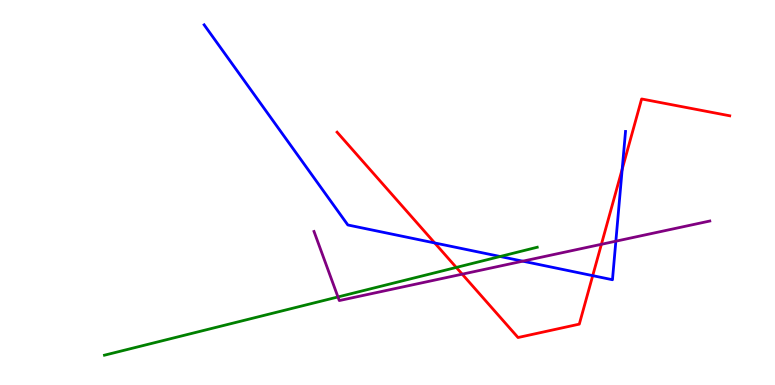[{'lines': ['blue', 'red'], 'intersections': [{'x': 5.61, 'y': 3.69}, {'x': 7.65, 'y': 2.84}, {'x': 8.03, 'y': 5.61}]}, {'lines': ['green', 'red'], 'intersections': [{'x': 5.89, 'y': 3.05}]}, {'lines': ['purple', 'red'], 'intersections': [{'x': 5.96, 'y': 2.88}, {'x': 7.76, 'y': 3.65}]}, {'lines': ['blue', 'green'], 'intersections': [{'x': 6.45, 'y': 3.34}]}, {'lines': ['blue', 'purple'], 'intersections': [{'x': 6.75, 'y': 3.22}, {'x': 7.95, 'y': 3.74}]}, {'lines': ['green', 'purple'], 'intersections': [{'x': 4.36, 'y': 2.29}]}]